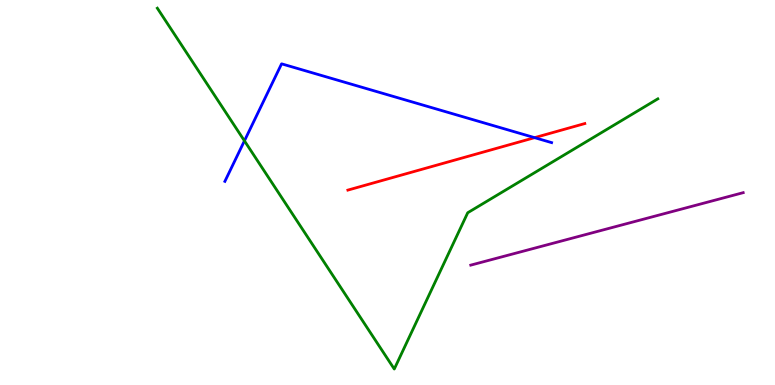[{'lines': ['blue', 'red'], 'intersections': [{'x': 6.9, 'y': 6.42}]}, {'lines': ['green', 'red'], 'intersections': []}, {'lines': ['purple', 'red'], 'intersections': []}, {'lines': ['blue', 'green'], 'intersections': [{'x': 3.15, 'y': 6.34}]}, {'lines': ['blue', 'purple'], 'intersections': []}, {'lines': ['green', 'purple'], 'intersections': []}]